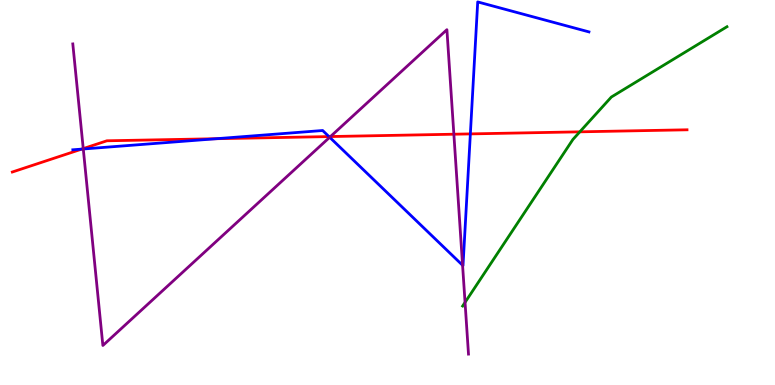[{'lines': ['blue', 'red'], 'intersections': [{'x': 1.05, 'y': 6.13}, {'x': 2.79, 'y': 6.4}, {'x': 4.24, 'y': 6.45}, {'x': 6.07, 'y': 6.52}]}, {'lines': ['green', 'red'], 'intersections': [{'x': 7.48, 'y': 6.58}]}, {'lines': ['purple', 'red'], 'intersections': [{'x': 1.07, 'y': 6.14}, {'x': 4.26, 'y': 6.45}, {'x': 5.86, 'y': 6.51}]}, {'lines': ['blue', 'green'], 'intersections': []}, {'lines': ['blue', 'purple'], 'intersections': [{'x': 1.07, 'y': 6.13}, {'x': 4.25, 'y': 6.43}, {'x': 5.97, 'y': 3.11}]}, {'lines': ['green', 'purple'], 'intersections': [{'x': 6.0, 'y': 2.15}]}]